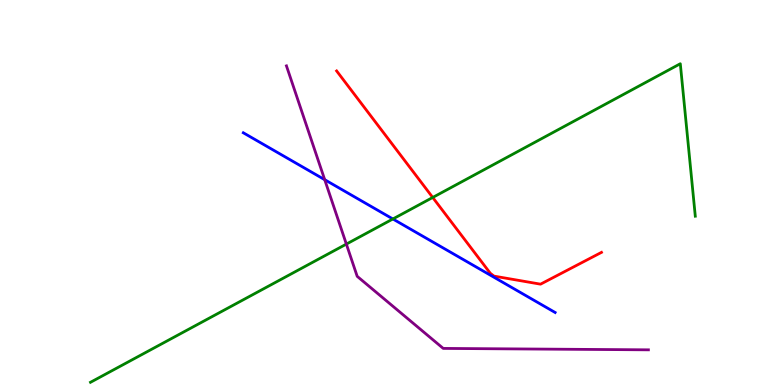[{'lines': ['blue', 'red'], 'intersections': []}, {'lines': ['green', 'red'], 'intersections': [{'x': 5.58, 'y': 4.87}]}, {'lines': ['purple', 'red'], 'intersections': []}, {'lines': ['blue', 'green'], 'intersections': [{'x': 5.07, 'y': 4.31}]}, {'lines': ['blue', 'purple'], 'intersections': [{'x': 4.19, 'y': 5.33}]}, {'lines': ['green', 'purple'], 'intersections': [{'x': 4.47, 'y': 3.66}]}]